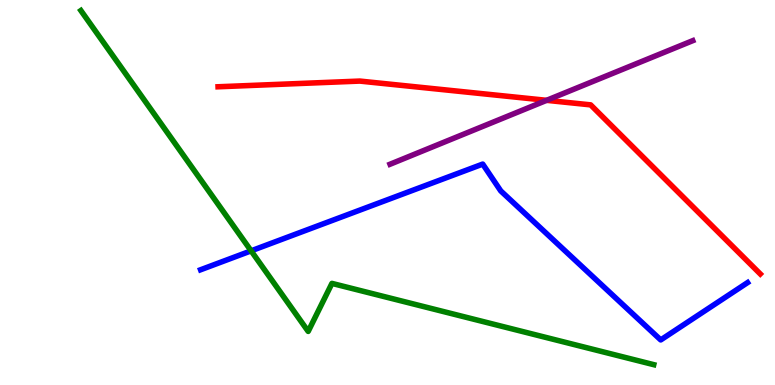[{'lines': ['blue', 'red'], 'intersections': []}, {'lines': ['green', 'red'], 'intersections': []}, {'lines': ['purple', 'red'], 'intersections': [{'x': 7.05, 'y': 7.39}]}, {'lines': ['blue', 'green'], 'intersections': [{'x': 3.24, 'y': 3.48}]}, {'lines': ['blue', 'purple'], 'intersections': []}, {'lines': ['green', 'purple'], 'intersections': []}]